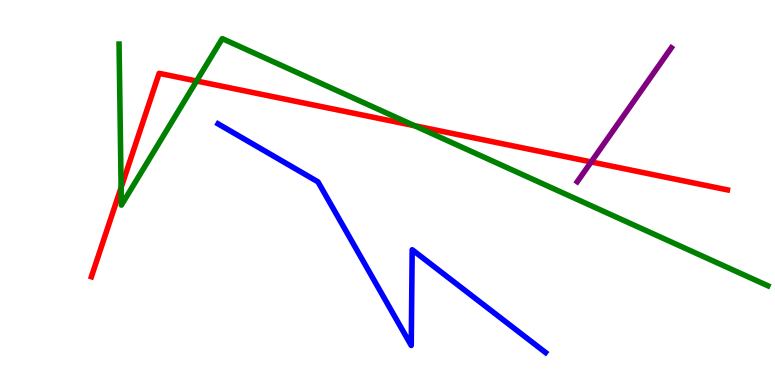[{'lines': ['blue', 'red'], 'intersections': []}, {'lines': ['green', 'red'], 'intersections': [{'x': 1.56, 'y': 5.13}, {'x': 2.54, 'y': 7.9}, {'x': 5.35, 'y': 6.74}]}, {'lines': ['purple', 'red'], 'intersections': [{'x': 7.63, 'y': 5.79}]}, {'lines': ['blue', 'green'], 'intersections': []}, {'lines': ['blue', 'purple'], 'intersections': []}, {'lines': ['green', 'purple'], 'intersections': []}]